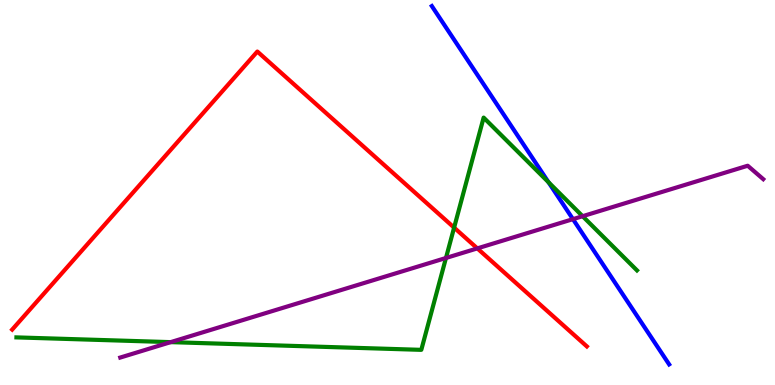[{'lines': ['blue', 'red'], 'intersections': []}, {'lines': ['green', 'red'], 'intersections': [{'x': 5.86, 'y': 4.09}]}, {'lines': ['purple', 'red'], 'intersections': [{'x': 6.16, 'y': 3.55}]}, {'lines': ['blue', 'green'], 'intersections': [{'x': 7.08, 'y': 5.27}]}, {'lines': ['blue', 'purple'], 'intersections': [{'x': 7.39, 'y': 4.31}]}, {'lines': ['green', 'purple'], 'intersections': [{'x': 2.2, 'y': 1.11}, {'x': 5.75, 'y': 3.3}, {'x': 7.52, 'y': 4.38}]}]